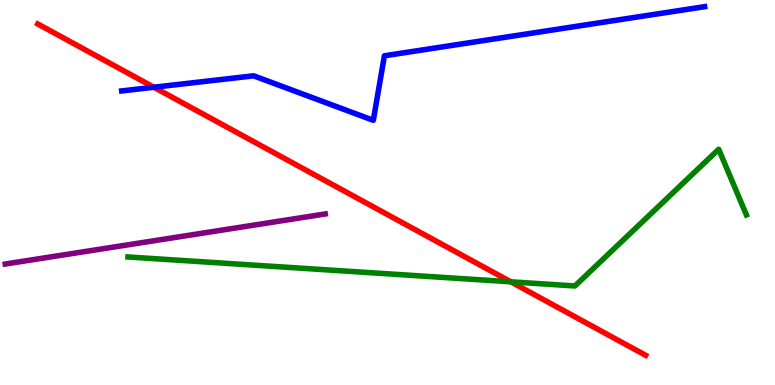[{'lines': ['blue', 'red'], 'intersections': [{'x': 1.99, 'y': 7.73}]}, {'lines': ['green', 'red'], 'intersections': [{'x': 6.59, 'y': 2.68}]}, {'lines': ['purple', 'red'], 'intersections': []}, {'lines': ['blue', 'green'], 'intersections': []}, {'lines': ['blue', 'purple'], 'intersections': []}, {'lines': ['green', 'purple'], 'intersections': []}]